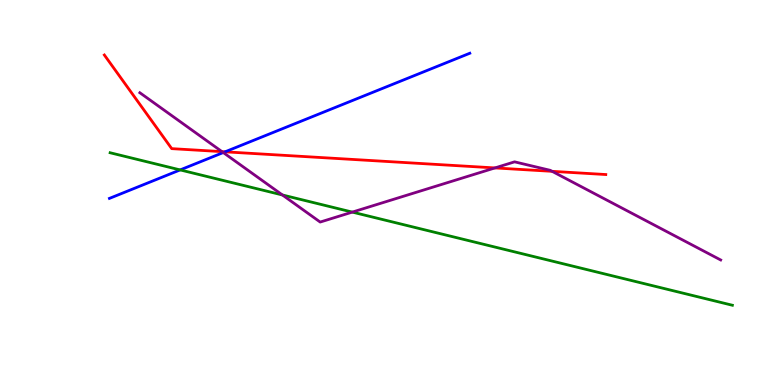[{'lines': ['blue', 'red'], 'intersections': [{'x': 2.9, 'y': 6.06}]}, {'lines': ['green', 'red'], 'intersections': []}, {'lines': ['purple', 'red'], 'intersections': [{'x': 2.86, 'y': 6.06}, {'x': 6.39, 'y': 5.64}, {'x': 7.12, 'y': 5.55}]}, {'lines': ['blue', 'green'], 'intersections': [{'x': 2.32, 'y': 5.59}]}, {'lines': ['blue', 'purple'], 'intersections': [{'x': 2.88, 'y': 6.04}]}, {'lines': ['green', 'purple'], 'intersections': [{'x': 3.64, 'y': 4.94}, {'x': 4.55, 'y': 4.49}]}]